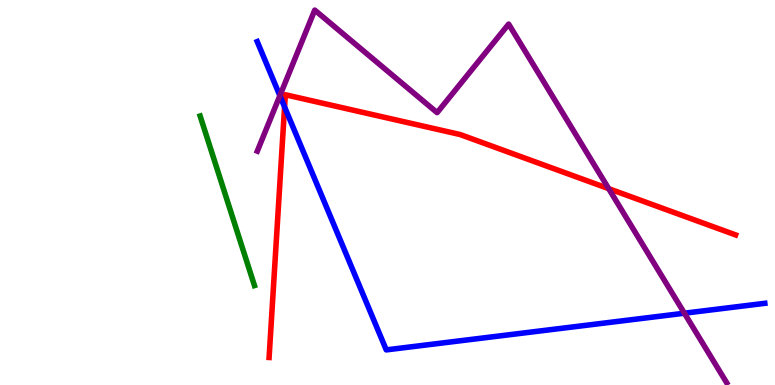[{'lines': ['blue', 'red'], 'intersections': [{'x': 3.67, 'y': 7.22}]}, {'lines': ['green', 'red'], 'intersections': []}, {'lines': ['purple', 'red'], 'intersections': [{'x': 7.85, 'y': 5.1}]}, {'lines': ['blue', 'green'], 'intersections': []}, {'lines': ['blue', 'purple'], 'intersections': [{'x': 3.61, 'y': 7.51}, {'x': 8.83, 'y': 1.86}]}, {'lines': ['green', 'purple'], 'intersections': []}]